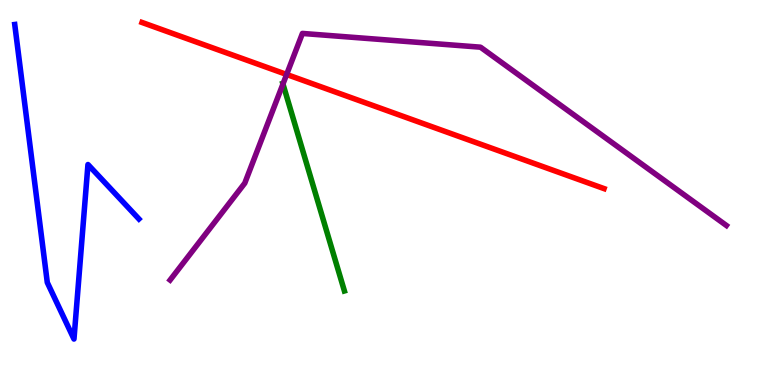[{'lines': ['blue', 'red'], 'intersections': []}, {'lines': ['green', 'red'], 'intersections': []}, {'lines': ['purple', 'red'], 'intersections': [{'x': 3.7, 'y': 8.07}]}, {'lines': ['blue', 'green'], 'intersections': []}, {'lines': ['blue', 'purple'], 'intersections': []}, {'lines': ['green', 'purple'], 'intersections': [{'x': 3.65, 'y': 7.82}]}]